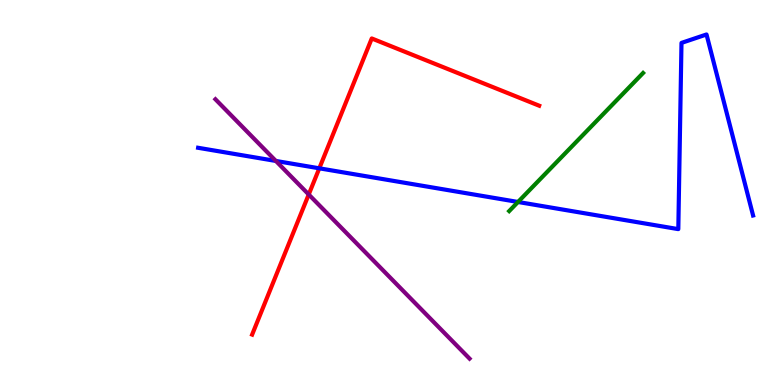[{'lines': ['blue', 'red'], 'intersections': [{'x': 4.12, 'y': 5.63}]}, {'lines': ['green', 'red'], 'intersections': []}, {'lines': ['purple', 'red'], 'intersections': [{'x': 3.98, 'y': 4.95}]}, {'lines': ['blue', 'green'], 'intersections': [{'x': 6.68, 'y': 4.75}]}, {'lines': ['blue', 'purple'], 'intersections': [{'x': 3.56, 'y': 5.82}]}, {'lines': ['green', 'purple'], 'intersections': []}]